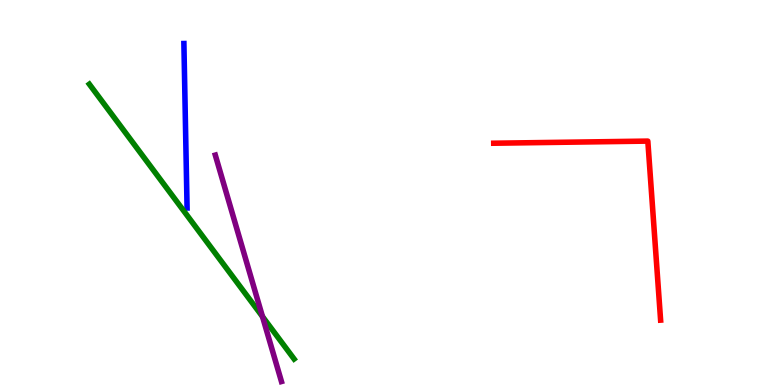[{'lines': ['blue', 'red'], 'intersections': []}, {'lines': ['green', 'red'], 'intersections': []}, {'lines': ['purple', 'red'], 'intersections': []}, {'lines': ['blue', 'green'], 'intersections': []}, {'lines': ['blue', 'purple'], 'intersections': []}, {'lines': ['green', 'purple'], 'intersections': [{'x': 3.39, 'y': 1.78}]}]